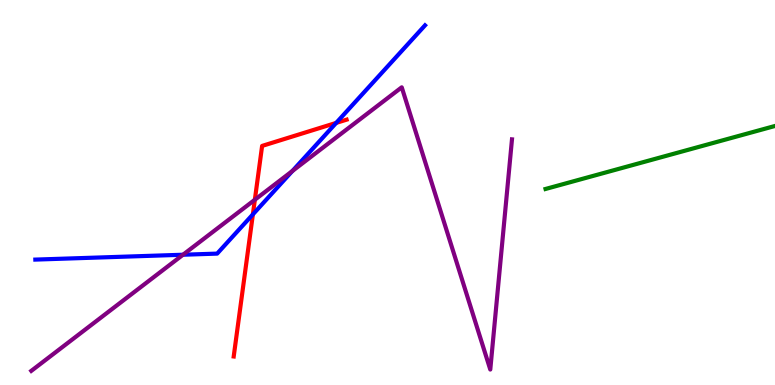[{'lines': ['blue', 'red'], 'intersections': [{'x': 3.26, 'y': 4.43}, {'x': 4.34, 'y': 6.81}]}, {'lines': ['green', 'red'], 'intersections': []}, {'lines': ['purple', 'red'], 'intersections': [{'x': 3.29, 'y': 4.81}]}, {'lines': ['blue', 'green'], 'intersections': []}, {'lines': ['blue', 'purple'], 'intersections': [{'x': 2.36, 'y': 3.38}, {'x': 3.77, 'y': 5.56}]}, {'lines': ['green', 'purple'], 'intersections': []}]